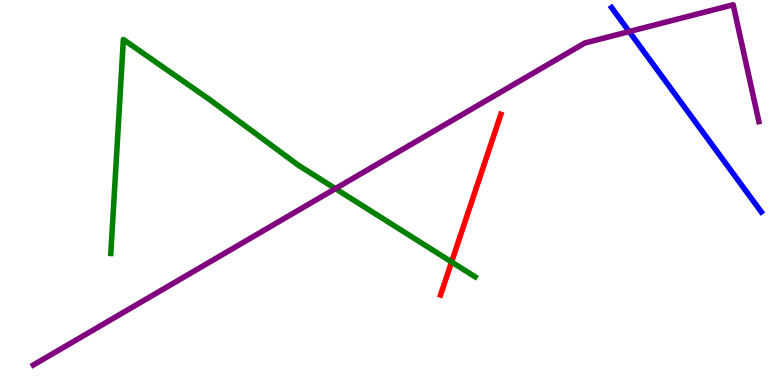[{'lines': ['blue', 'red'], 'intersections': []}, {'lines': ['green', 'red'], 'intersections': [{'x': 5.83, 'y': 3.2}]}, {'lines': ['purple', 'red'], 'intersections': []}, {'lines': ['blue', 'green'], 'intersections': []}, {'lines': ['blue', 'purple'], 'intersections': [{'x': 8.12, 'y': 9.18}]}, {'lines': ['green', 'purple'], 'intersections': [{'x': 4.33, 'y': 5.1}]}]